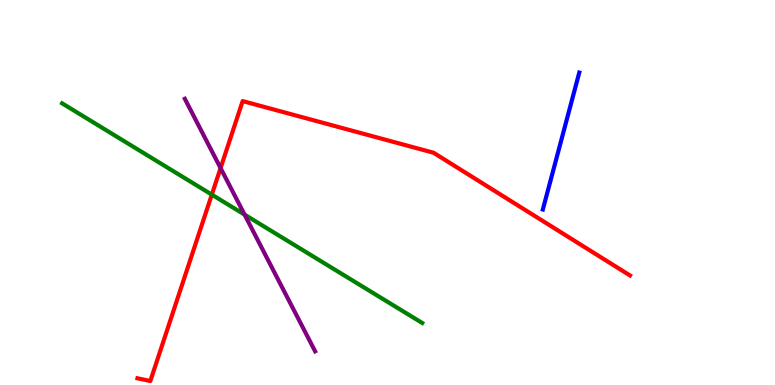[{'lines': ['blue', 'red'], 'intersections': []}, {'lines': ['green', 'red'], 'intersections': [{'x': 2.73, 'y': 4.94}]}, {'lines': ['purple', 'red'], 'intersections': [{'x': 2.85, 'y': 5.63}]}, {'lines': ['blue', 'green'], 'intersections': []}, {'lines': ['blue', 'purple'], 'intersections': []}, {'lines': ['green', 'purple'], 'intersections': [{'x': 3.16, 'y': 4.43}]}]